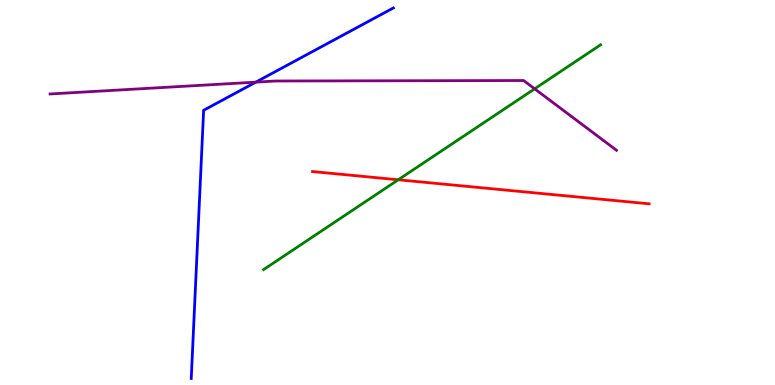[{'lines': ['blue', 'red'], 'intersections': []}, {'lines': ['green', 'red'], 'intersections': [{'x': 5.14, 'y': 5.33}]}, {'lines': ['purple', 'red'], 'intersections': []}, {'lines': ['blue', 'green'], 'intersections': []}, {'lines': ['blue', 'purple'], 'intersections': [{'x': 3.3, 'y': 7.87}]}, {'lines': ['green', 'purple'], 'intersections': [{'x': 6.9, 'y': 7.69}]}]